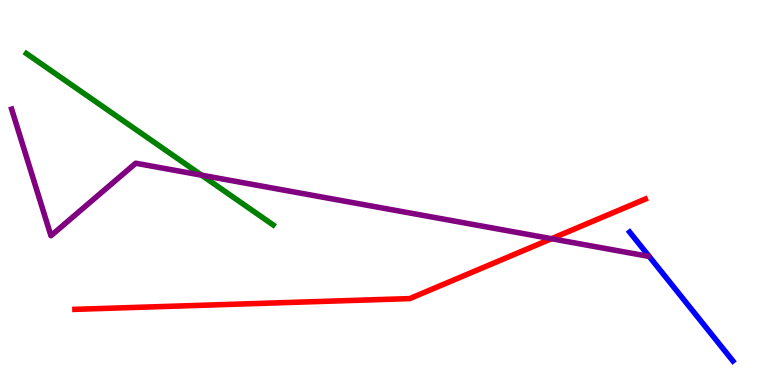[{'lines': ['blue', 'red'], 'intersections': []}, {'lines': ['green', 'red'], 'intersections': []}, {'lines': ['purple', 'red'], 'intersections': [{'x': 7.12, 'y': 3.8}]}, {'lines': ['blue', 'green'], 'intersections': []}, {'lines': ['blue', 'purple'], 'intersections': []}, {'lines': ['green', 'purple'], 'intersections': [{'x': 2.6, 'y': 5.45}]}]